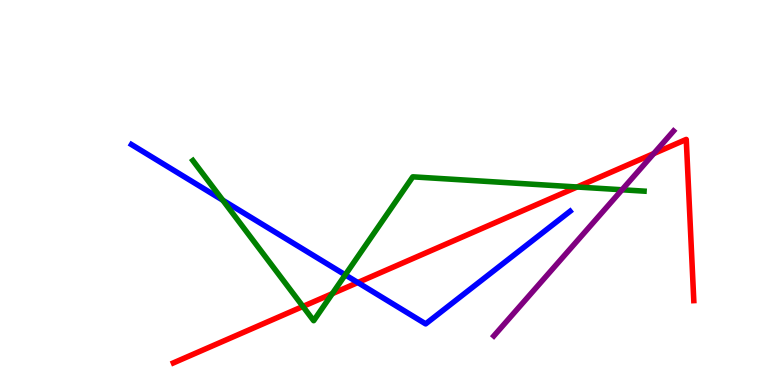[{'lines': ['blue', 'red'], 'intersections': [{'x': 4.62, 'y': 2.66}]}, {'lines': ['green', 'red'], 'intersections': [{'x': 3.91, 'y': 2.04}, {'x': 4.29, 'y': 2.37}, {'x': 7.45, 'y': 5.14}]}, {'lines': ['purple', 'red'], 'intersections': [{'x': 8.44, 'y': 6.01}]}, {'lines': ['blue', 'green'], 'intersections': [{'x': 2.87, 'y': 4.8}, {'x': 4.45, 'y': 2.86}]}, {'lines': ['blue', 'purple'], 'intersections': []}, {'lines': ['green', 'purple'], 'intersections': [{'x': 8.03, 'y': 5.07}]}]